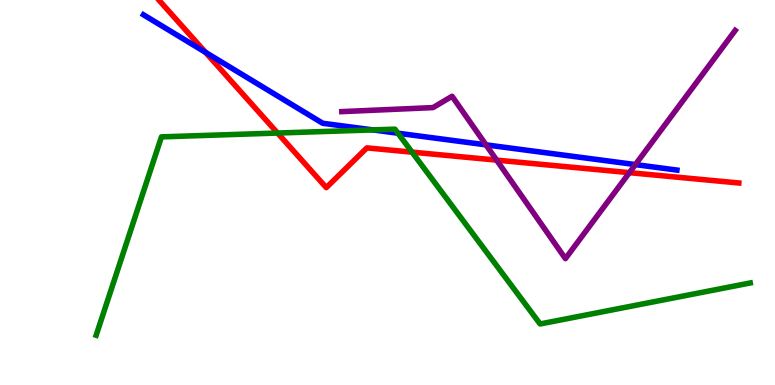[{'lines': ['blue', 'red'], 'intersections': [{'x': 2.65, 'y': 8.64}]}, {'lines': ['green', 'red'], 'intersections': [{'x': 3.58, 'y': 6.54}, {'x': 5.32, 'y': 6.05}]}, {'lines': ['purple', 'red'], 'intersections': [{'x': 6.41, 'y': 5.84}, {'x': 8.12, 'y': 5.52}]}, {'lines': ['blue', 'green'], 'intersections': [{'x': 4.81, 'y': 6.63}, {'x': 5.13, 'y': 6.54}]}, {'lines': ['blue', 'purple'], 'intersections': [{'x': 6.27, 'y': 6.24}, {'x': 8.2, 'y': 5.72}]}, {'lines': ['green', 'purple'], 'intersections': []}]